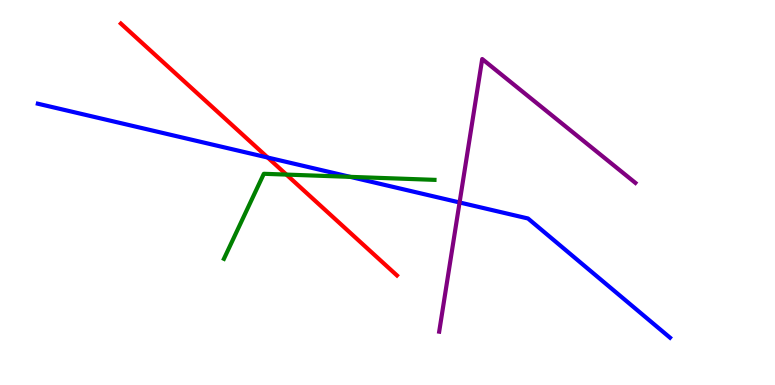[{'lines': ['blue', 'red'], 'intersections': [{'x': 3.45, 'y': 5.91}]}, {'lines': ['green', 'red'], 'intersections': [{'x': 3.7, 'y': 5.47}]}, {'lines': ['purple', 'red'], 'intersections': []}, {'lines': ['blue', 'green'], 'intersections': [{'x': 4.52, 'y': 5.41}]}, {'lines': ['blue', 'purple'], 'intersections': [{'x': 5.93, 'y': 4.74}]}, {'lines': ['green', 'purple'], 'intersections': []}]